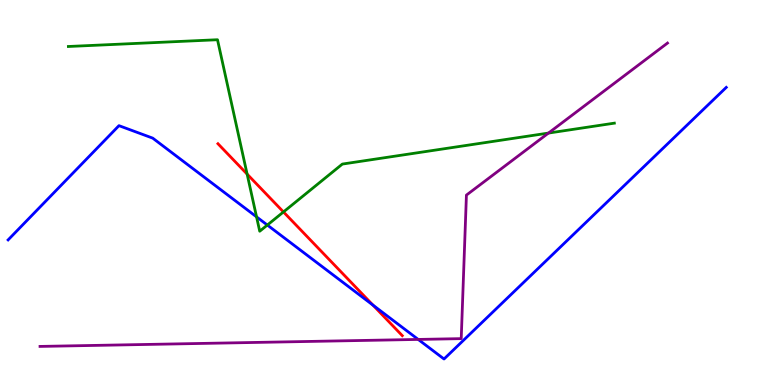[{'lines': ['blue', 'red'], 'intersections': [{'x': 4.81, 'y': 2.07}]}, {'lines': ['green', 'red'], 'intersections': [{'x': 3.19, 'y': 5.48}, {'x': 3.66, 'y': 4.5}]}, {'lines': ['purple', 'red'], 'intersections': []}, {'lines': ['blue', 'green'], 'intersections': [{'x': 3.31, 'y': 4.37}, {'x': 3.45, 'y': 4.15}]}, {'lines': ['blue', 'purple'], 'intersections': [{'x': 5.4, 'y': 1.18}]}, {'lines': ['green', 'purple'], 'intersections': [{'x': 7.08, 'y': 6.54}]}]